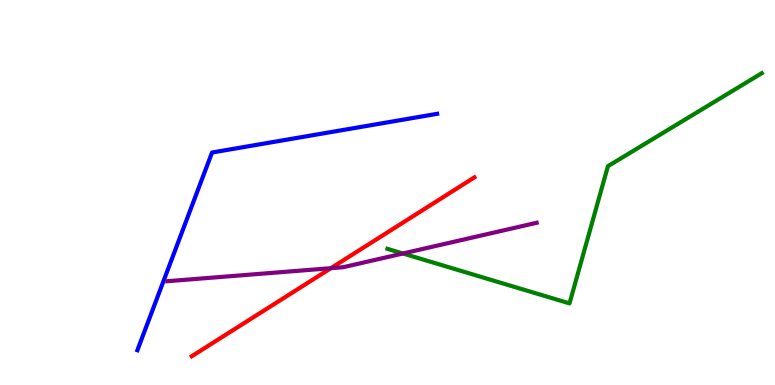[{'lines': ['blue', 'red'], 'intersections': []}, {'lines': ['green', 'red'], 'intersections': []}, {'lines': ['purple', 'red'], 'intersections': [{'x': 4.27, 'y': 3.03}]}, {'lines': ['blue', 'green'], 'intersections': []}, {'lines': ['blue', 'purple'], 'intersections': []}, {'lines': ['green', 'purple'], 'intersections': [{'x': 5.2, 'y': 3.42}]}]